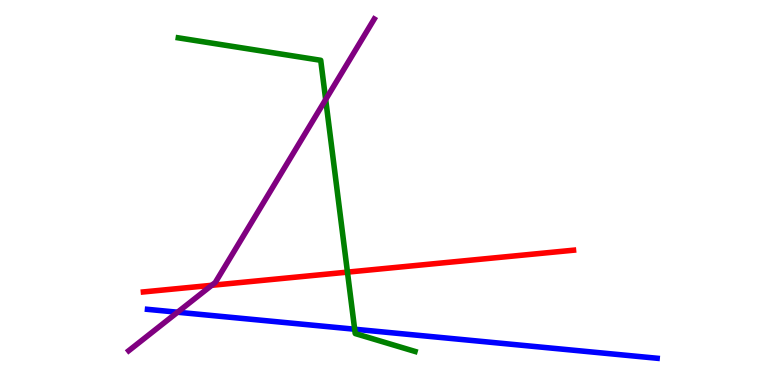[{'lines': ['blue', 'red'], 'intersections': []}, {'lines': ['green', 'red'], 'intersections': [{'x': 4.48, 'y': 2.93}]}, {'lines': ['purple', 'red'], 'intersections': [{'x': 2.73, 'y': 2.59}]}, {'lines': ['blue', 'green'], 'intersections': [{'x': 4.58, 'y': 1.45}]}, {'lines': ['blue', 'purple'], 'intersections': [{'x': 2.29, 'y': 1.89}]}, {'lines': ['green', 'purple'], 'intersections': [{'x': 4.2, 'y': 7.42}]}]